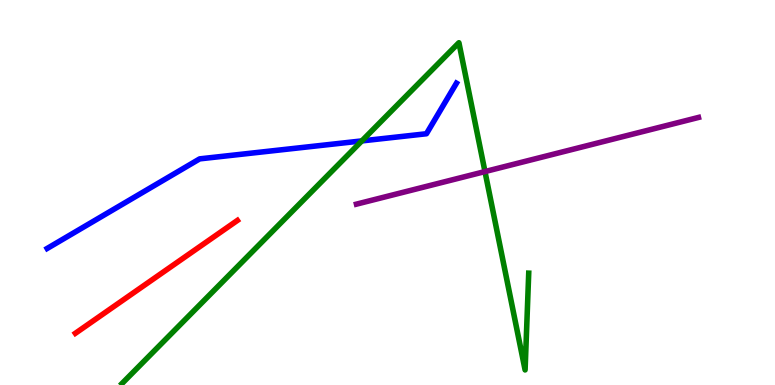[{'lines': ['blue', 'red'], 'intersections': []}, {'lines': ['green', 'red'], 'intersections': []}, {'lines': ['purple', 'red'], 'intersections': []}, {'lines': ['blue', 'green'], 'intersections': [{'x': 4.67, 'y': 6.34}]}, {'lines': ['blue', 'purple'], 'intersections': []}, {'lines': ['green', 'purple'], 'intersections': [{'x': 6.26, 'y': 5.54}]}]